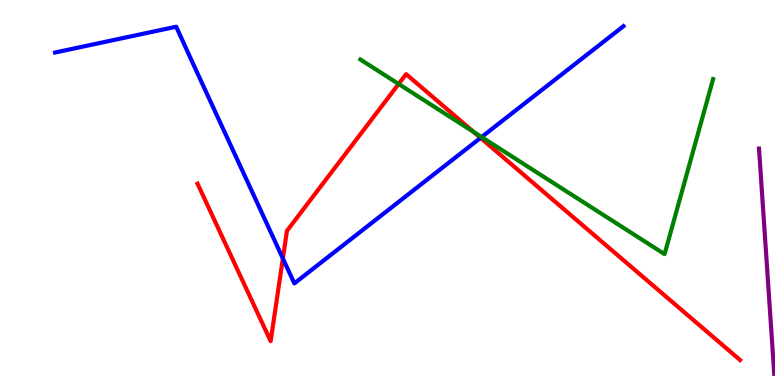[{'lines': ['blue', 'red'], 'intersections': [{'x': 3.65, 'y': 3.29}, {'x': 6.2, 'y': 6.42}]}, {'lines': ['green', 'red'], 'intersections': [{'x': 5.14, 'y': 7.82}, {'x': 6.11, 'y': 6.57}]}, {'lines': ['purple', 'red'], 'intersections': []}, {'lines': ['blue', 'green'], 'intersections': [{'x': 6.21, 'y': 6.44}]}, {'lines': ['blue', 'purple'], 'intersections': []}, {'lines': ['green', 'purple'], 'intersections': []}]